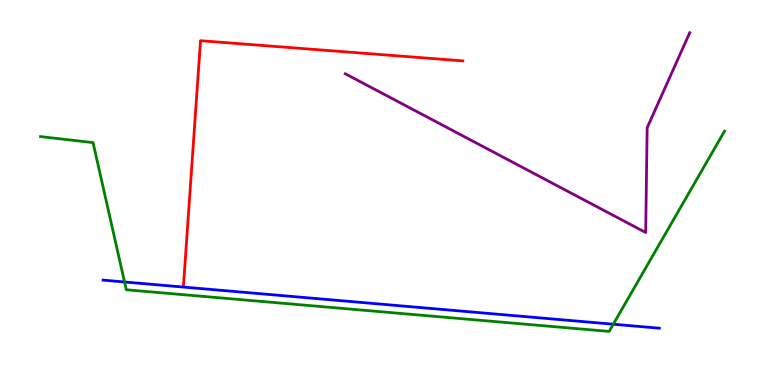[{'lines': ['blue', 'red'], 'intersections': []}, {'lines': ['green', 'red'], 'intersections': []}, {'lines': ['purple', 'red'], 'intersections': []}, {'lines': ['blue', 'green'], 'intersections': [{'x': 1.61, 'y': 2.68}, {'x': 7.91, 'y': 1.58}]}, {'lines': ['blue', 'purple'], 'intersections': []}, {'lines': ['green', 'purple'], 'intersections': []}]